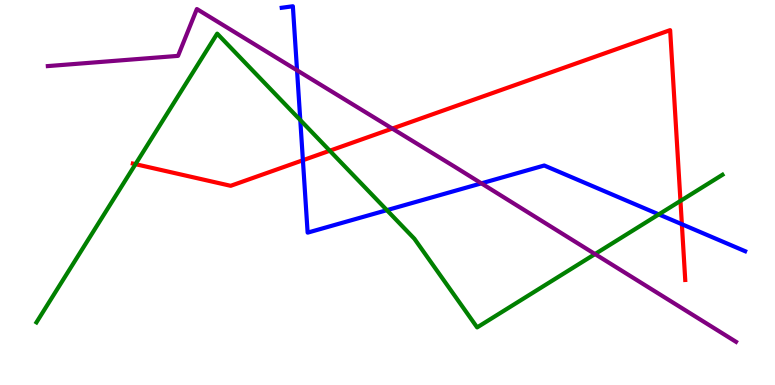[{'lines': ['blue', 'red'], 'intersections': [{'x': 3.91, 'y': 5.84}, {'x': 8.8, 'y': 4.18}]}, {'lines': ['green', 'red'], 'intersections': [{'x': 1.75, 'y': 5.74}, {'x': 4.25, 'y': 6.09}, {'x': 8.78, 'y': 4.78}]}, {'lines': ['purple', 'red'], 'intersections': [{'x': 5.06, 'y': 6.66}]}, {'lines': ['blue', 'green'], 'intersections': [{'x': 3.87, 'y': 6.88}, {'x': 4.99, 'y': 4.54}, {'x': 8.5, 'y': 4.43}]}, {'lines': ['blue', 'purple'], 'intersections': [{'x': 3.83, 'y': 8.17}, {'x': 6.21, 'y': 5.24}]}, {'lines': ['green', 'purple'], 'intersections': [{'x': 7.68, 'y': 3.4}]}]